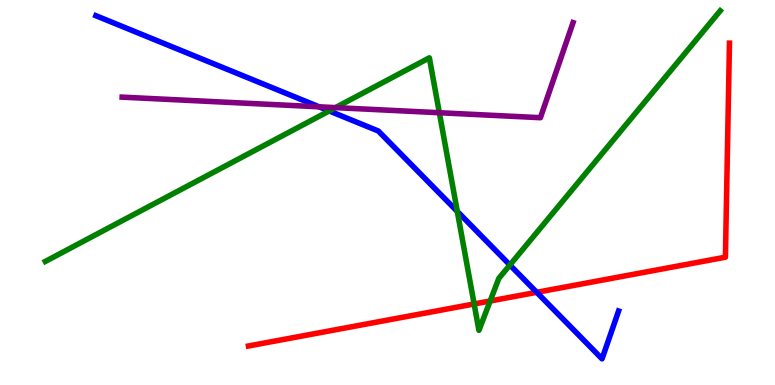[{'lines': ['blue', 'red'], 'intersections': [{'x': 6.93, 'y': 2.41}]}, {'lines': ['green', 'red'], 'intersections': [{'x': 6.12, 'y': 2.1}, {'x': 6.32, 'y': 2.18}]}, {'lines': ['purple', 'red'], 'intersections': []}, {'lines': ['blue', 'green'], 'intersections': [{'x': 4.25, 'y': 7.12}, {'x': 5.9, 'y': 4.51}, {'x': 6.58, 'y': 3.12}]}, {'lines': ['blue', 'purple'], 'intersections': [{'x': 4.12, 'y': 7.23}]}, {'lines': ['green', 'purple'], 'intersections': [{'x': 4.33, 'y': 7.2}, {'x': 5.67, 'y': 7.07}]}]